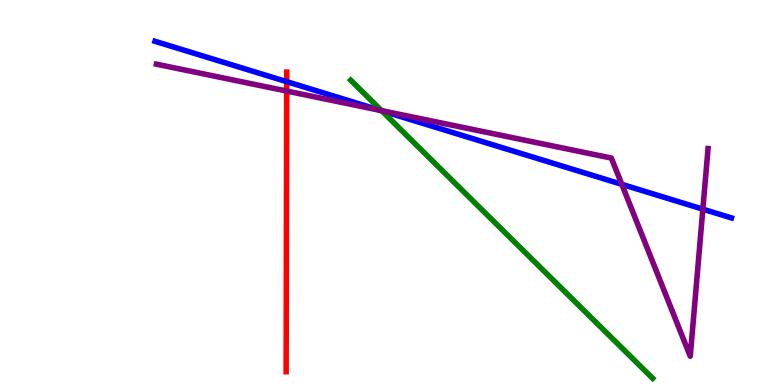[{'lines': ['blue', 'red'], 'intersections': [{'x': 3.7, 'y': 7.88}]}, {'lines': ['green', 'red'], 'intersections': []}, {'lines': ['purple', 'red'], 'intersections': [{'x': 3.7, 'y': 7.63}]}, {'lines': ['blue', 'green'], 'intersections': [{'x': 4.92, 'y': 7.12}]}, {'lines': ['blue', 'purple'], 'intersections': [{'x': 4.91, 'y': 7.13}, {'x': 8.02, 'y': 5.21}, {'x': 9.07, 'y': 4.57}]}, {'lines': ['green', 'purple'], 'intersections': [{'x': 4.92, 'y': 7.13}]}]